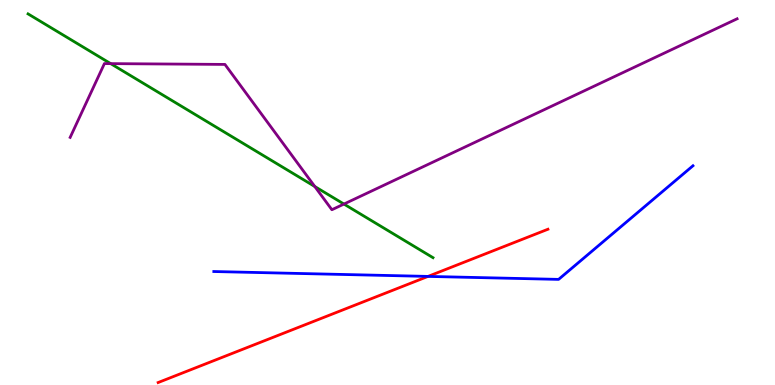[{'lines': ['blue', 'red'], 'intersections': [{'x': 5.52, 'y': 2.82}]}, {'lines': ['green', 'red'], 'intersections': []}, {'lines': ['purple', 'red'], 'intersections': []}, {'lines': ['blue', 'green'], 'intersections': []}, {'lines': ['blue', 'purple'], 'intersections': []}, {'lines': ['green', 'purple'], 'intersections': [{'x': 1.43, 'y': 8.35}, {'x': 4.06, 'y': 5.16}, {'x': 4.44, 'y': 4.7}]}]